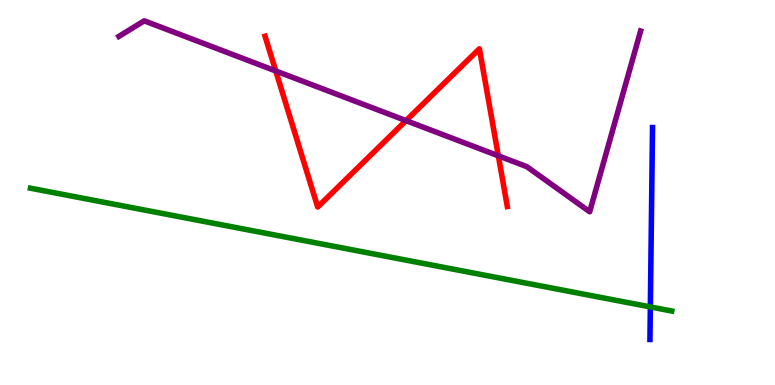[{'lines': ['blue', 'red'], 'intersections': []}, {'lines': ['green', 'red'], 'intersections': []}, {'lines': ['purple', 'red'], 'intersections': [{'x': 3.56, 'y': 8.16}, {'x': 5.24, 'y': 6.87}, {'x': 6.43, 'y': 5.95}]}, {'lines': ['blue', 'green'], 'intersections': [{'x': 8.39, 'y': 2.03}]}, {'lines': ['blue', 'purple'], 'intersections': []}, {'lines': ['green', 'purple'], 'intersections': []}]